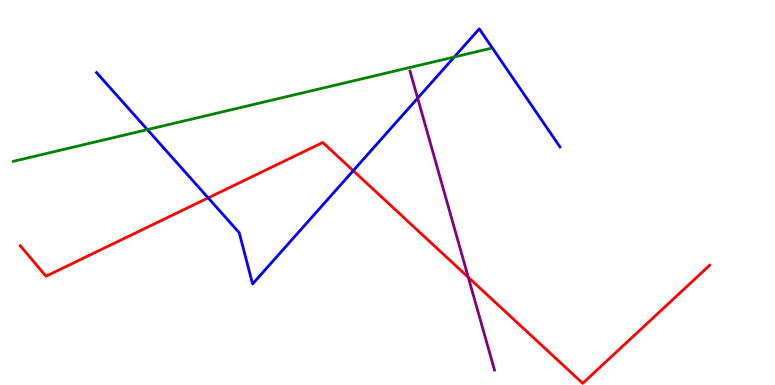[{'lines': ['blue', 'red'], 'intersections': [{'x': 2.69, 'y': 4.86}, {'x': 4.56, 'y': 5.57}]}, {'lines': ['green', 'red'], 'intersections': []}, {'lines': ['purple', 'red'], 'intersections': [{'x': 6.04, 'y': 2.8}]}, {'lines': ['blue', 'green'], 'intersections': [{'x': 1.9, 'y': 6.63}, {'x': 5.86, 'y': 8.52}]}, {'lines': ['blue', 'purple'], 'intersections': [{'x': 5.39, 'y': 7.45}]}, {'lines': ['green', 'purple'], 'intersections': []}]